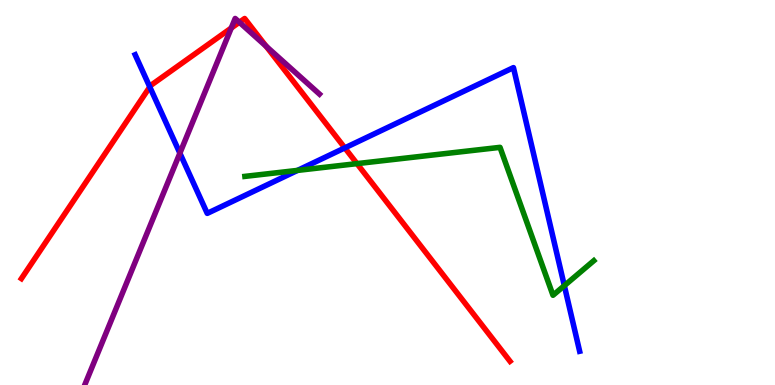[{'lines': ['blue', 'red'], 'intersections': [{'x': 1.93, 'y': 7.74}, {'x': 4.45, 'y': 6.16}]}, {'lines': ['green', 'red'], 'intersections': [{'x': 4.61, 'y': 5.75}]}, {'lines': ['purple', 'red'], 'intersections': [{'x': 2.98, 'y': 9.27}, {'x': 3.09, 'y': 9.42}, {'x': 3.43, 'y': 8.8}]}, {'lines': ['blue', 'green'], 'intersections': [{'x': 3.84, 'y': 5.57}, {'x': 7.28, 'y': 2.58}]}, {'lines': ['blue', 'purple'], 'intersections': [{'x': 2.32, 'y': 6.02}]}, {'lines': ['green', 'purple'], 'intersections': []}]